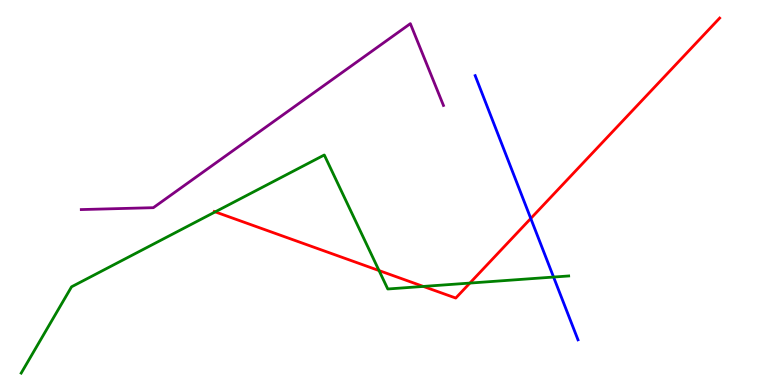[{'lines': ['blue', 'red'], 'intersections': [{'x': 6.85, 'y': 4.33}]}, {'lines': ['green', 'red'], 'intersections': [{'x': 2.78, 'y': 4.5}, {'x': 4.89, 'y': 2.97}, {'x': 5.46, 'y': 2.56}, {'x': 6.06, 'y': 2.65}]}, {'lines': ['purple', 'red'], 'intersections': []}, {'lines': ['blue', 'green'], 'intersections': [{'x': 7.14, 'y': 2.8}]}, {'lines': ['blue', 'purple'], 'intersections': []}, {'lines': ['green', 'purple'], 'intersections': []}]